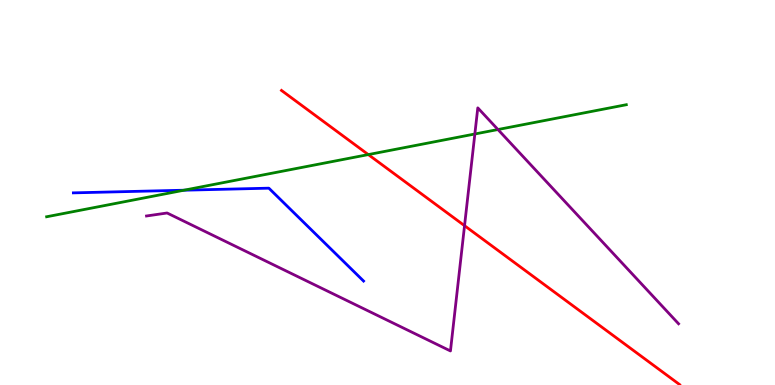[{'lines': ['blue', 'red'], 'intersections': []}, {'lines': ['green', 'red'], 'intersections': [{'x': 4.75, 'y': 5.98}]}, {'lines': ['purple', 'red'], 'intersections': [{'x': 5.99, 'y': 4.14}]}, {'lines': ['blue', 'green'], 'intersections': [{'x': 2.37, 'y': 5.06}]}, {'lines': ['blue', 'purple'], 'intersections': []}, {'lines': ['green', 'purple'], 'intersections': [{'x': 6.13, 'y': 6.52}, {'x': 6.43, 'y': 6.64}]}]